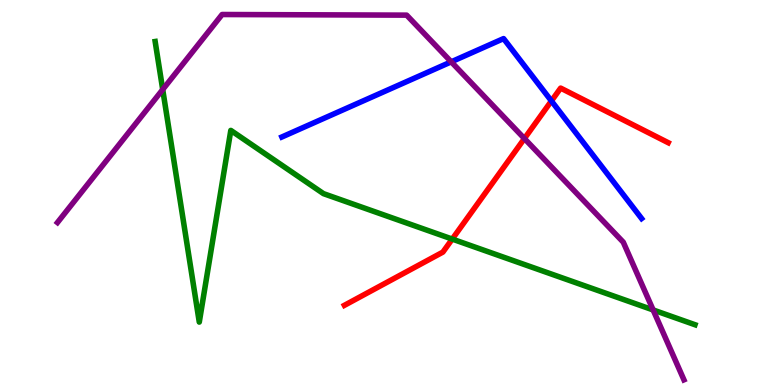[{'lines': ['blue', 'red'], 'intersections': [{'x': 7.11, 'y': 7.38}]}, {'lines': ['green', 'red'], 'intersections': [{'x': 5.84, 'y': 3.79}]}, {'lines': ['purple', 'red'], 'intersections': [{'x': 6.77, 'y': 6.4}]}, {'lines': ['blue', 'green'], 'intersections': []}, {'lines': ['blue', 'purple'], 'intersections': [{'x': 5.82, 'y': 8.39}]}, {'lines': ['green', 'purple'], 'intersections': [{'x': 2.1, 'y': 7.67}, {'x': 8.43, 'y': 1.95}]}]